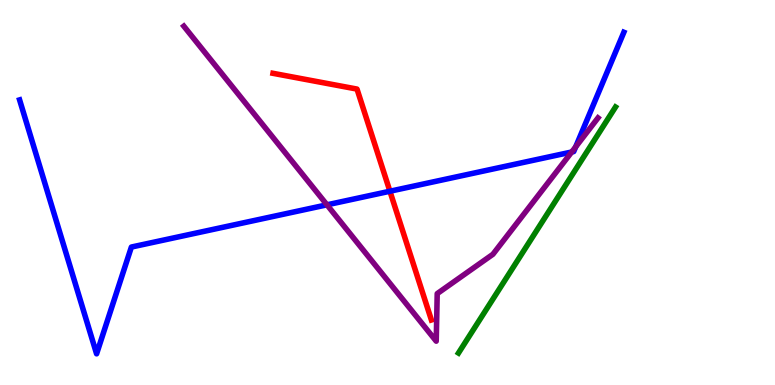[{'lines': ['blue', 'red'], 'intersections': [{'x': 5.03, 'y': 5.03}]}, {'lines': ['green', 'red'], 'intersections': []}, {'lines': ['purple', 'red'], 'intersections': []}, {'lines': ['blue', 'green'], 'intersections': []}, {'lines': ['blue', 'purple'], 'intersections': [{'x': 4.22, 'y': 4.68}, {'x': 7.38, 'y': 6.05}, {'x': 7.43, 'y': 6.19}]}, {'lines': ['green', 'purple'], 'intersections': []}]